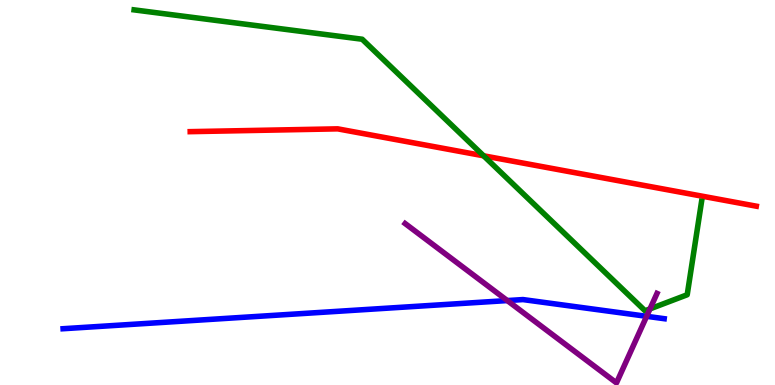[{'lines': ['blue', 'red'], 'intersections': []}, {'lines': ['green', 'red'], 'intersections': [{'x': 6.24, 'y': 5.95}]}, {'lines': ['purple', 'red'], 'intersections': []}, {'lines': ['blue', 'green'], 'intersections': []}, {'lines': ['blue', 'purple'], 'intersections': [{'x': 6.55, 'y': 2.19}, {'x': 8.34, 'y': 1.78}]}, {'lines': ['green', 'purple'], 'intersections': [{'x': 8.39, 'y': 1.98}]}]